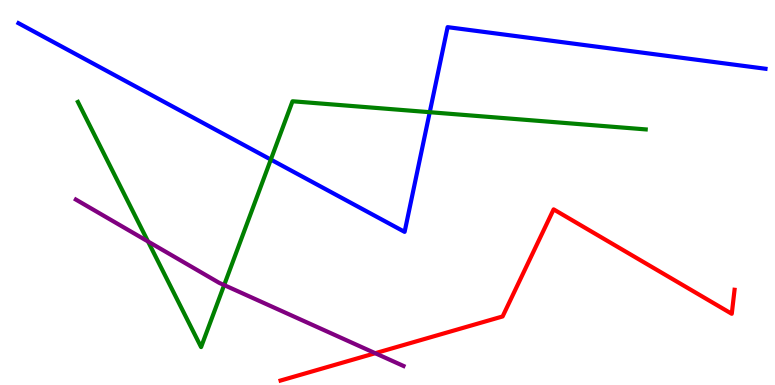[{'lines': ['blue', 'red'], 'intersections': []}, {'lines': ['green', 'red'], 'intersections': []}, {'lines': ['purple', 'red'], 'intersections': [{'x': 4.84, 'y': 0.826}]}, {'lines': ['blue', 'green'], 'intersections': [{'x': 3.49, 'y': 5.86}, {'x': 5.55, 'y': 7.09}]}, {'lines': ['blue', 'purple'], 'intersections': []}, {'lines': ['green', 'purple'], 'intersections': [{'x': 1.91, 'y': 3.73}, {'x': 2.89, 'y': 2.6}]}]